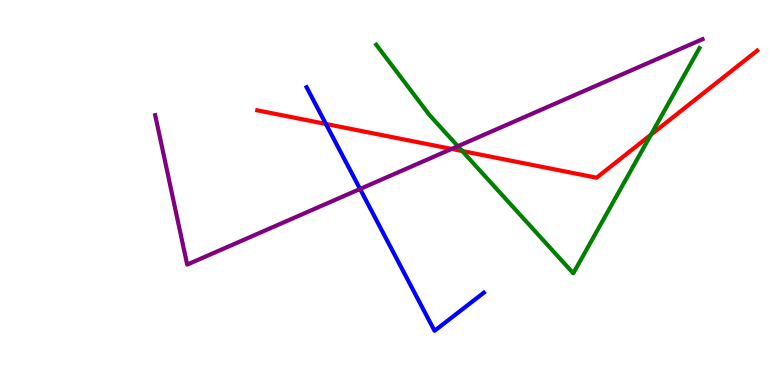[{'lines': ['blue', 'red'], 'intersections': [{'x': 4.21, 'y': 6.78}]}, {'lines': ['green', 'red'], 'intersections': [{'x': 5.96, 'y': 6.08}, {'x': 8.4, 'y': 6.5}]}, {'lines': ['purple', 'red'], 'intersections': [{'x': 5.83, 'y': 6.13}]}, {'lines': ['blue', 'green'], 'intersections': []}, {'lines': ['blue', 'purple'], 'intersections': [{'x': 4.65, 'y': 5.09}]}, {'lines': ['green', 'purple'], 'intersections': [{'x': 5.91, 'y': 6.2}]}]